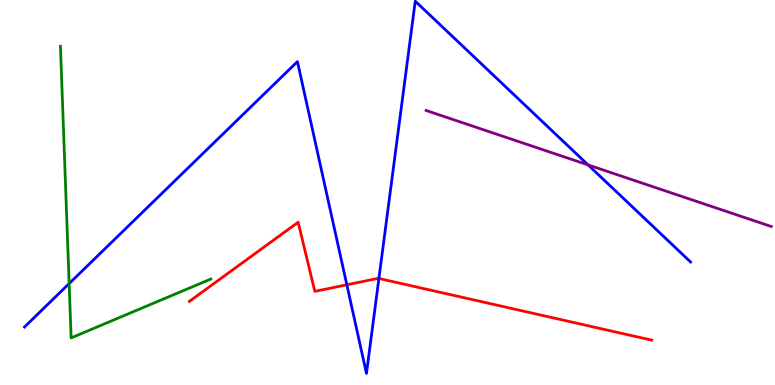[{'lines': ['blue', 'red'], 'intersections': [{'x': 4.48, 'y': 2.6}, {'x': 4.89, 'y': 2.77}]}, {'lines': ['green', 'red'], 'intersections': []}, {'lines': ['purple', 'red'], 'intersections': []}, {'lines': ['blue', 'green'], 'intersections': [{'x': 0.892, 'y': 2.63}]}, {'lines': ['blue', 'purple'], 'intersections': [{'x': 7.59, 'y': 5.72}]}, {'lines': ['green', 'purple'], 'intersections': []}]